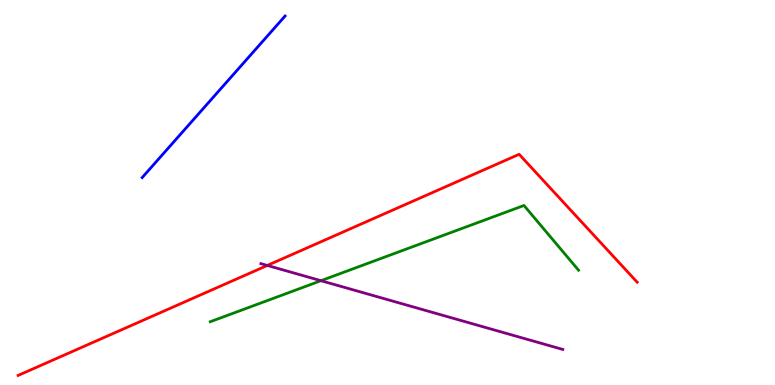[{'lines': ['blue', 'red'], 'intersections': []}, {'lines': ['green', 'red'], 'intersections': []}, {'lines': ['purple', 'red'], 'intersections': [{'x': 3.45, 'y': 3.11}]}, {'lines': ['blue', 'green'], 'intersections': []}, {'lines': ['blue', 'purple'], 'intersections': []}, {'lines': ['green', 'purple'], 'intersections': [{'x': 4.14, 'y': 2.71}]}]